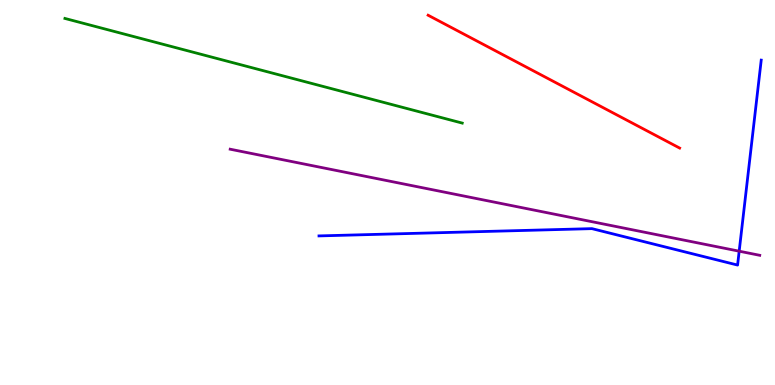[{'lines': ['blue', 'red'], 'intersections': []}, {'lines': ['green', 'red'], 'intersections': []}, {'lines': ['purple', 'red'], 'intersections': []}, {'lines': ['blue', 'green'], 'intersections': []}, {'lines': ['blue', 'purple'], 'intersections': [{'x': 9.54, 'y': 3.48}]}, {'lines': ['green', 'purple'], 'intersections': []}]